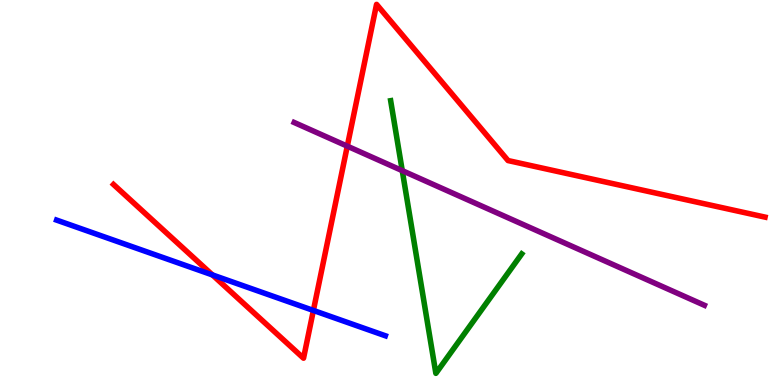[{'lines': ['blue', 'red'], 'intersections': [{'x': 2.74, 'y': 2.86}, {'x': 4.04, 'y': 1.94}]}, {'lines': ['green', 'red'], 'intersections': []}, {'lines': ['purple', 'red'], 'intersections': [{'x': 4.48, 'y': 6.2}]}, {'lines': ['blue', 'green'], 'intersections': []}, {'lines': ['blue', 'purple'], 'intersections': []}, {'lines': ['green', 'purple'], 'intersections': [{'x': 5.19, 'y': 5.57}]}]